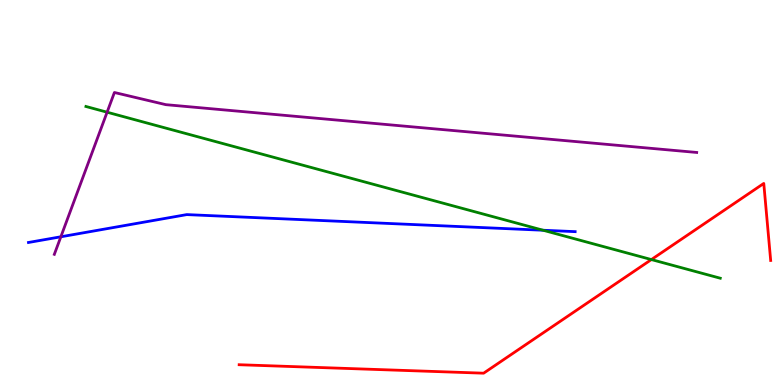[{'lines': ['blue', 'red'], 'intersections': []}, {'lines': ['green', 'red'], 'intersections': [{'x': 8.4, 'y': 3.26}]}, {'lines': ['purple', 'red'], 'intersections': []}, {'lines': ['blue', 'green'], 'intersections': [{'x': 7.01, 'y': 4.02}]}, {'lines': ['blue', 'purple'], 'intersections': [{'x': 0.785, 'y': 3.85}]}, {'lines': ['green', 'purple'], 'intersections': [{'x': 1.38, 'y': 7.09}]}]